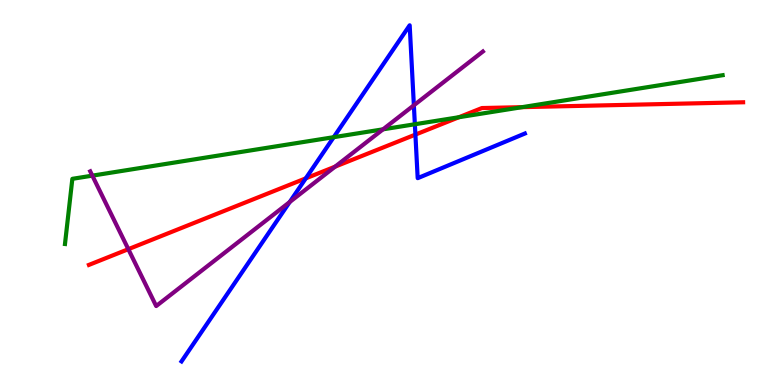[{'lines': ['blue', 'red'], 'intersections': [{'x': 3.95, 'y': 5.37}, {'x': 5.36, 'y': 6.5}]}, {'lines': ['green', 'red'], 'intersections': [{'x': 5.92, 'y': 6.96}, {'x': 6.74, 'y': 7.22}]}, {'lines': ['purple', 'red'], 'intersections': [{'x': 1.66, 'y': 3.53}, {'x': 4.32, 'y': 5.67}]}, {'lines': ['blue', 'green'], 'intersections': [{'x': 4.31, 'y': 6.44}, {'x': 5.35, 'y': 6.77}]}, {'lines': ['blue', 'purple'], 'intersections': [{'x': 3.74, 'y': 4.75}, {'x': 5.34, 'y': 7.27}]}, {'lines': ['green', 'purple'], 'intersections': [{'x': 1.19, 'y': 5.44}, {'x': 4.94, 'y': 6.64}]}]